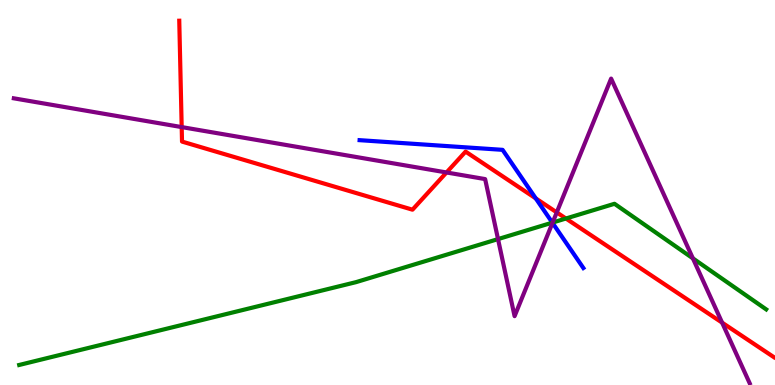[{'lines': ['blue', 'red'], 'intersections': [{'x': 6.91, 'y': 4.85}]}, {'lines': ['green', 'red'], 'intersections': [{'x': 7.3, 'y': 4.32}]}, {'lines': ['purple', 'red'], 'intersections': [{'x': 2.34, 'y': 6.7}, {'x': 5.76, 'y': 5.52}, {'x': 7.18, 'y': 4.48}, {'x': 9.32, 'y': 1.62}]}, {'lines': ['blue', 'green'], 'intersections': [{'x': 7.13, 'y': 4.22}]}, {'lines': ['blue', 'purple'], 'intersections': [{'x': 7.13, 'y': 4.21}]}, {'lines': ['green', 'purple'], 'intersections': [{'x': 6.43, 'y': 3.79}, {'x': 7.13, 'y': 4.22}, {'x': 8.94, 'y': 3.29}]}]